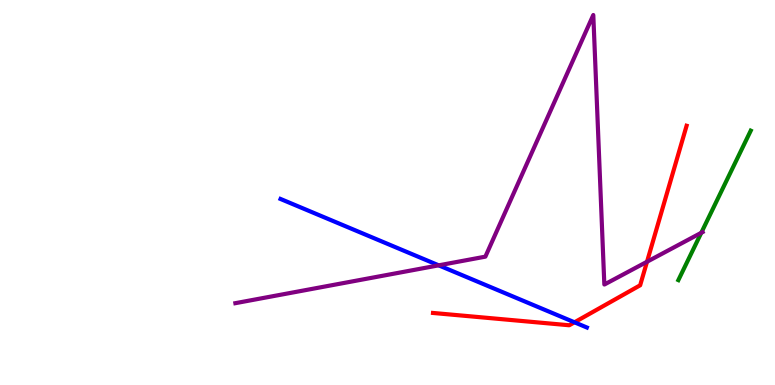[{'lines': ['blue', 'red'], 'intersections': [{'x': 7.41, 'y': 1.63}]}, {'lines': ['green', 'red'], 'intersections': []}, {'lines': ['purple', 'red'], 'intersections': [{'x': 8.35, 'y': 3.2}]}, {'lines': ['blue', 'green'], 'intersections': []}, {'lines': ['blue', 'purple'], 'intersections': [{'x': 5.66, 'y': 3.11}]}, {'lines': ['green', 'purple'], 'intersections': [{'x': 9.05, 'y': 3.95}]}]